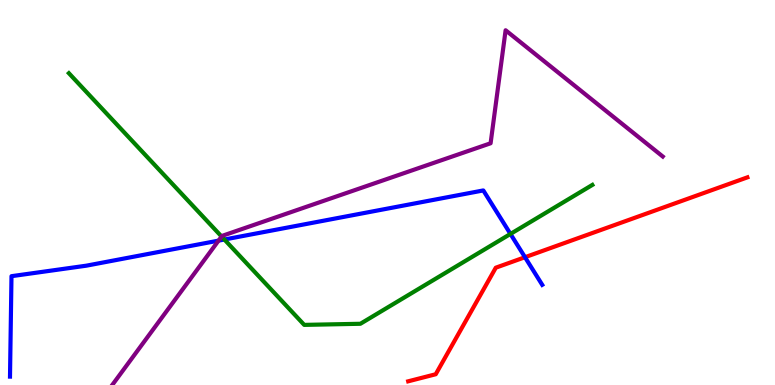[{'lines': ['blue', 'red'], 'intersections': [{'x': 6.77, 'y': 3.32}]}, {'lines': ['green', 'red'], 'intersections': []}, {'lines': ['purple', 'red'], 'intersections': []}, {'lines': ['blue', 'green'], 'intersections': [{'x': 2.9, 'y': 3.78}, {'x': 6.59, 'y': 3.92}]}, {'lines': ['blue', 'purple'], 'intersections': [{'x': 2.82, 'y': 3.75}]}, {'lines': ['green', 'purple'], 'intersections': [{'x': 2.86, 'y': 3.86}]}]